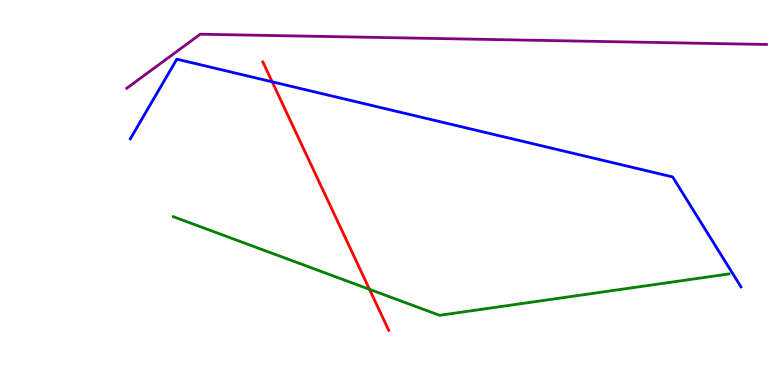[{'lines': ['blue', 'red'], 'intersections': [{'x': 3.51, 'y': 7.88}]}, {'lines': ['green', 'red'], 'intersections': [{'x': 4.77, 'y': 2.48}]}, {'lines': ['purple', 'red'], 'intersections': []}, {'lines': ['blue', 'green'], 'intersections': []}, {'lines': ['blue', 'purple'], 'intersections': []}, {'lines': ['green', 'purple'], 'intersections': []}]